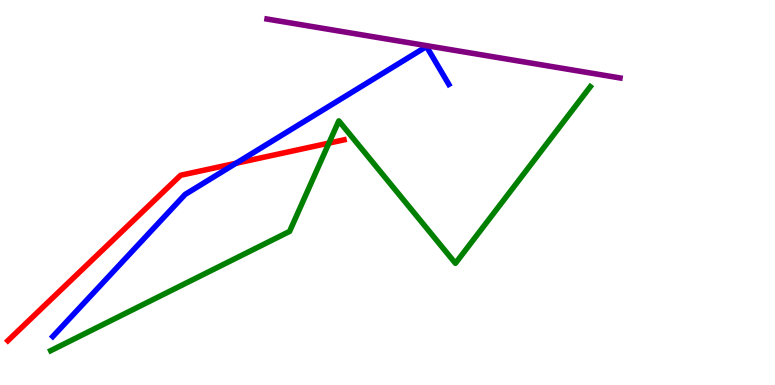[{'lines': ['blue', 'red'], 'intersections': [{'x': 3.05, 'y': 5.76}]}, {'lines': ['green', 'red'], 'intersections': [{'x': 4.24, 'y': 6.28}]}, {'lines': ['purple', 'red'], 'intersections': []}, {'lines': ['blue', 'green'], 'intersections': []}, {'lines': ['blue', 'purple'], 'intersections': []}, {'lines': ['green', 'purple'], 'intersections': []}]